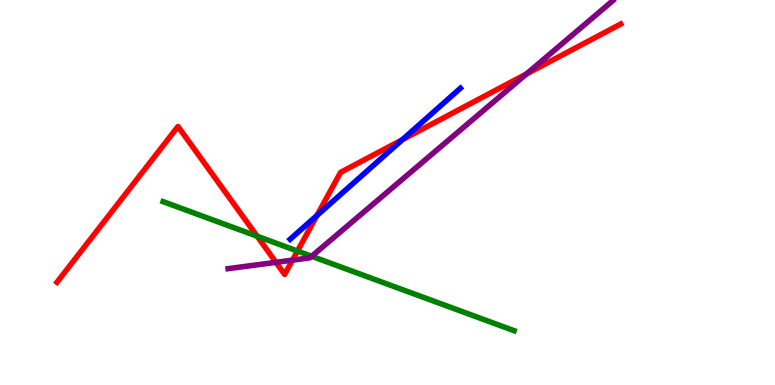[{'lines': ['blue', 'red'], 'intersections': [{'x': 4.09, 'y': 4.4}, {'x': 5.19, 'y': 6.37}]}, {'lines': ['green', 'red'], 'intersections': [{'x': 3.32, 'y': 3.86}, {'x': 3.84, 'y': 3.48}]}, {'lines': ['purple', 'red'], 'intersections': [{'x': 3.56, 'y': 3.19}, {'x': 3.77, 'y': 3.24}, {'x': 6.79, 'y': 8.08}]}, {'lines': ['blue', 'green'], 'intersections': []}, {'lines': ['blue', 'purple'], 'intersections': []}, {'lines': ['green', 'purple'], 'intersections': [{'x': 4.02, 'y': 3.34}]}]